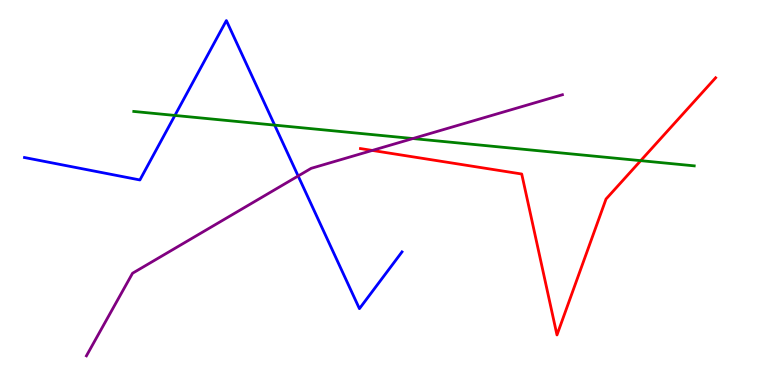[{'lines': ['blue', 'red'], 'intersections': []}, {'lines': ['green', 'red'], 'intersections': [{'x': 8.27, 'y': 5.83}]}, {'lines': ['purple', 'red'], 'intersections': [{'x': 4.8, 'y': 6.09}]}, {'lines': ['blue', 'green'], 'intersections': [{'x': 2.26, 'y': 7.0}, {'x': 3.54, 'y': 6.75}]}, {'lines': ['blue', 'purple'], 'intersections': [{'x': 3.85, 'y': 5.43}]}, {'lines': ['green', 'purple'], 'intersections': [{'x': 5.33, 'y': 6.4}]}]